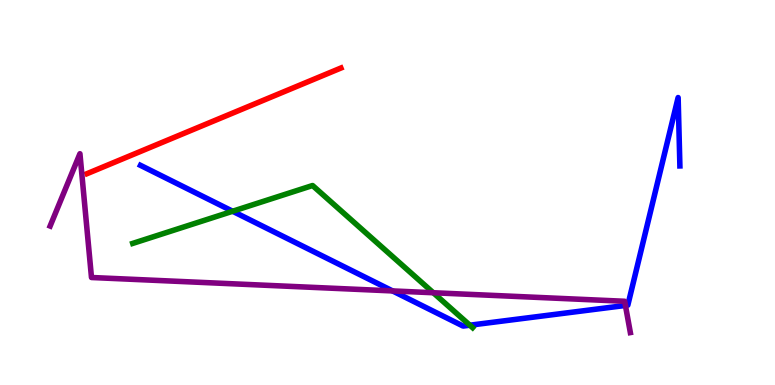[{'lines': ['blue', 'red'], 'intersections': []}, {'lines': ['green', 'red'], 'intersections': []}, {'lines': ['purple', 'red'], 'intersections': []}, {'lines': ['blue', 'green'], 'intersections': [{'x': 3.0, 'y': 4.51}, {'x': 6.06, 'y': 1.55}]}, {'lines': ['blue', 'purple'], 'intersections': [{'x': 5.07, 'y': 2.44}, {'x': 8.07, 'y': 2.07}]}, {'lines': ['green', 'purple'], 'intersections': [{'x': 5.59, 'y': 2.4}]}]